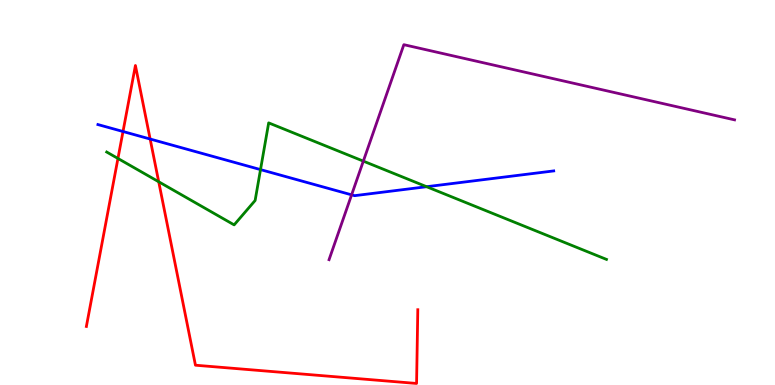[{'lines': ['blue', 'red'], 'intersections': [{'x': 1.59, 'y': 6.58}, {'x': 1.94, 'y': 6.39}]}, {'lines': ['green', 'red'], 'intersections': [{'x': 1.52, 'y': 5.88}, {'x': 2.05, 'y': 5.28}]}, {'lines': ['purple', 'red'], 'intersections': []}, {'lines': ['blue', 'green'], 'intersections': [{'x': 3.36, 'y': 5.59}, {'x': 5.5, 'y': 5.15}]}, {'lines': ['blue', 'purple'], 'intersections': [{'x': 4.54, 'y': 4.94}]}, {'lines': ['green', 'purple'], 'intersections': [{'x': 4.69, 'y': 5.81}]}]